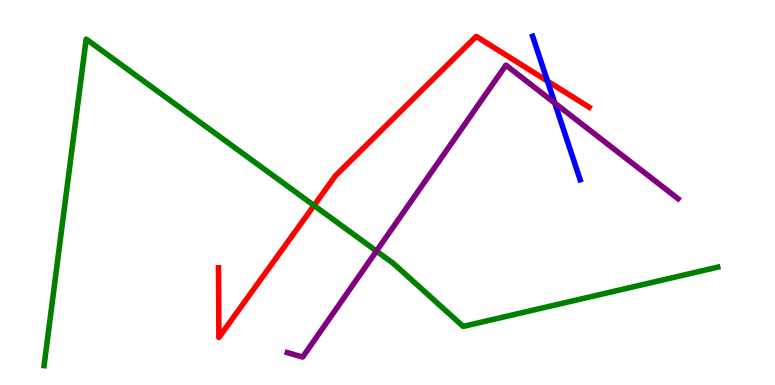[{'lines': ['blue', 'red'], 'intersections': [{'x': 7.06, 'y': 7.89}]}, {'lines': ['green', 'red'], 'intersections': [{'x': 4.05, 'y': 4.66}]}, {'lines': ['purple', 'red'], 'intersections': []}, {'lines': ['blue', 'green'], 'intersections': []}, {'lines': ['blue', 'purple'], 'intersections': [{'x': 7.16, 'y': 7.32}]}, {'lines': ['green', 'purple'], 'intersections': [{'x': 4.86, 'y': 3.48}]}]